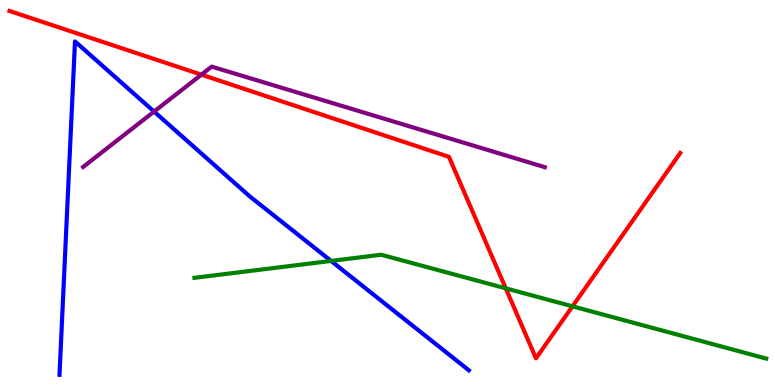[{'lines': ['blue', 'red'], 'intersections': []}, {'lines': ['green', 'red'], 'intersections': [{'x': 6.53, 'y': 2.51}, {'x': 7.39, 'y': 2.04}]}, {'lines': ['purple', 'red'], 'intersections': [{'x': 2.6, 'y': 8.06}]}, {'lines': ['blue', 'green'], 'intersections': [{'x': 4.27, 'y': 3.22}]}, {'lines': ['blue', 'purple'], 'intersections': [{'x': 1.99, 'y': 7.1}]}, {'lines': ['green', 'purple'], 'intersections': []}]